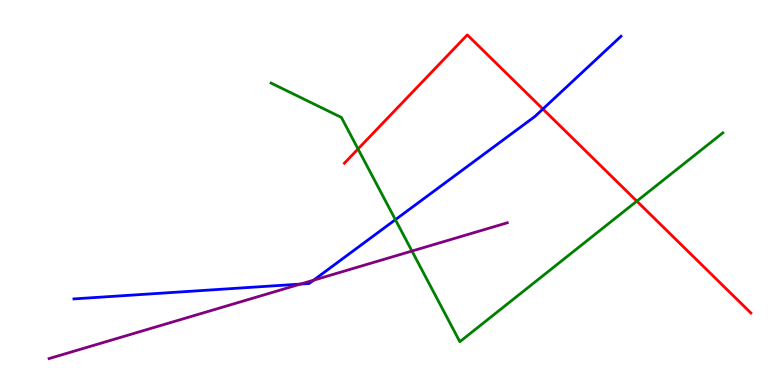[{'lines': ['blue', 'red'], 'intersections': [{'x': 7.01, 'y': 7.17}]}, {'lines': ['green', 'red'], 'intersections': [{'x': 4.62, 'y': 6.13}, {'x': 8.22, 'y': 4.78}]}, {'lines': ['purple', 'red'], 'intersections': []}, {'lines': ['blue', 'green'], 'intersections': [{'x': 5.1, 'y': 4.29}]}, {'lines': ['blue', 'purple'], 'intersections': [{'x': 3.88, 'y': 2.62}, {'x': 4.05, 'y': 2.72}]}, {'lines': ['green', 'purple'], 'intersections': [{'x': 5.32, 'y': 3.48}]}]